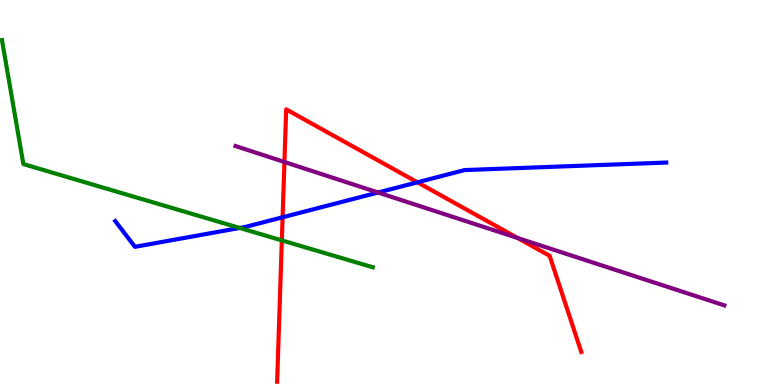[{'lines': ['blue', 'red'], 'intersections': [{'x': 3.65, 'y': 4.36}, {'x': 5.39, 'y': 5.26}]}, {'lines': ['green', 'red'], 'intersections': [{'x': 3.64, 'y': 3.76}]}, {'lines': ['purple', 'red'], 'intersections': [{'x': 3.67, 'y': 5.79}, {'x': 6.68, 'y': 3.82}]}, {'lines': ['blue', 'green'], 'intersections': [{'x': 3.09, 'y': 4.08}]}, {'lines': ['blue', 'purple'], 'intersections': [{'x': 4.88, 'y': 5.0}]}, {'lines': ['green', 'purple'], 'intersections': []}]